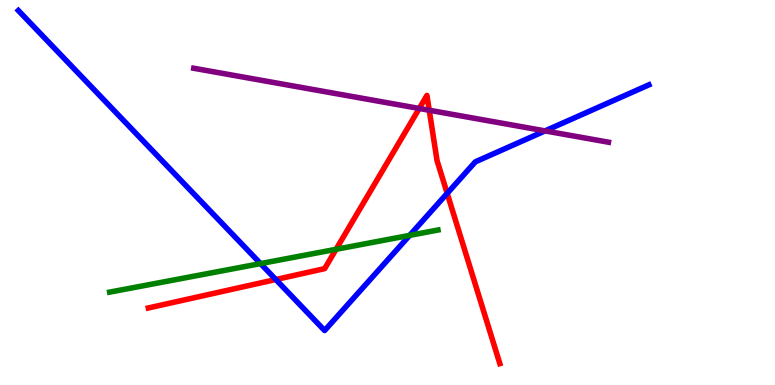[{'lines': ['blue', 'red'], 'intersections': [{'x': 3.56, 'y': 2.74}, {'x': 5.77, 'y': 4.98}]}, {'lines': ['green', 'red'], 'intersections': [{'x': 4.34, 'y': 3.52}]}, {'lines': ['purple', 'red'], 'intersections': [{'x': 5.41, 'y': 7.18}, {'x': 5.54, 'y': 7.14}]}, {'lines': ['blue', 'green'], 'intersections': [{'x': 3.36, 'y': 3.15}, {'x': 5.29, 'y': 3.89}]}, {'lines': ['blue', 'purple'], 'intersections': [{'x': 7.03, 'y': 6.6}]}, {'lines': ['green', 'purple'], 'intersections': []}]